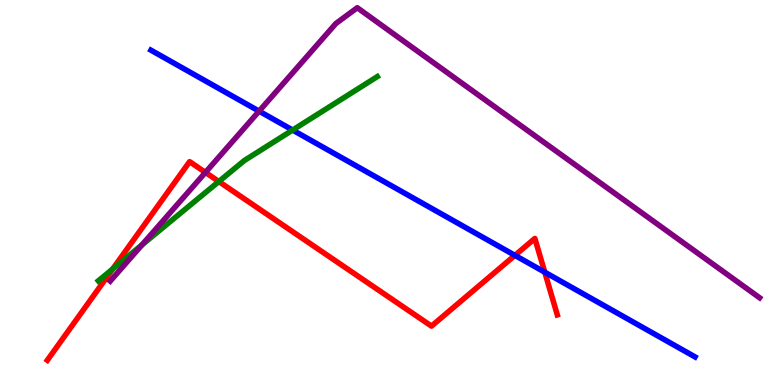[{'lines': ['blue', 'red'], 'intersections': [{'x': 6.64, 'y': 3.37}, {'x': 7.03, 'y': 2.93}]}, {'lines': ['green', 'red'], 'intersections': [{'x': 1.45, 'y': 3.01}, {'x': 2.82, 'y': 5.28}]}, {'lines': ['purple', 'red'], 'intersections': [{'x': 2.65, 'y': 5.52}]}, {'lines': ['blue', 'green'], 'intersections': [{'x': 3.78, 'y': 6.62}]}, {'lines': ['blue', 'purple'], 'intersections': [{'x': 3.34, 'y': 7.11}]}, {'lines': ['green', 'purple'], 'intersections': [{'x': 1.83, 'y': 3.64}]}]